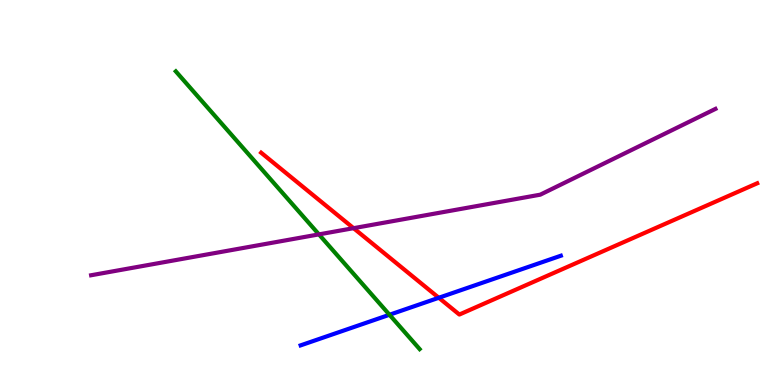[{'lines': ['blue', 'red'], 'intersections': [{'x': 5.66, 'y': 2.27}]}, {'lines': ['green', 'red'], 'intersections': []}, {'lines': ['purple', 'red'], 'intersections': [{'x': 4.56, 'y': 4.07}]}, {'lines': ['blue', 'green'], 'intersections': [{'x': 5.03, 'y': 1.82}]}, {'lines': ['blue', 'purple'], 'intersections': []}, {'lines': ['green', 'purple'], 'intersections': [{'x': 4.12, 'y': 3.91}]}]